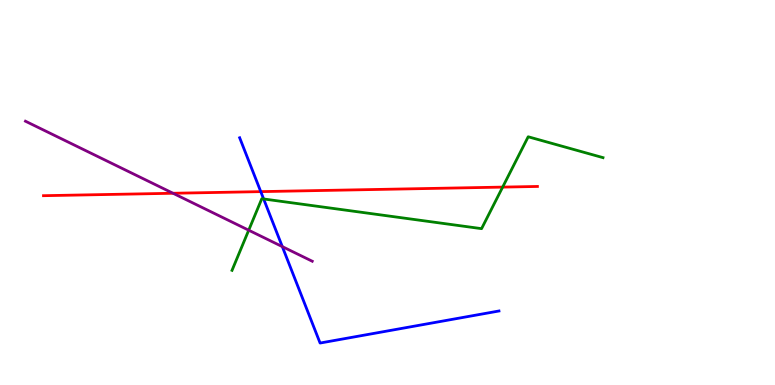[{'lines': ['blue', 'red'], 'intersections': [{'x': 3.36, 'y': 5.02}]}, {'lines': ['green', 'red'], 'intersections': [{'x': 6.49, 'y': 5.14}]}, {'lines': ['purple', 'red'], 'intersections': [{'x': 2.23, 'y': 4.98}]}, {'lines': ['blue', 'green'], 'intersections': [{'x': 3.4, 'y': 4.83}]}, {'lines': ['blue', 'purple'], 'intersections': [{'x': 3.64, 'y': 3.59}]}, {'lines': ['green', 'purple'], 'intersections': [{'x': 3.21, 'y': 4.02}]}]